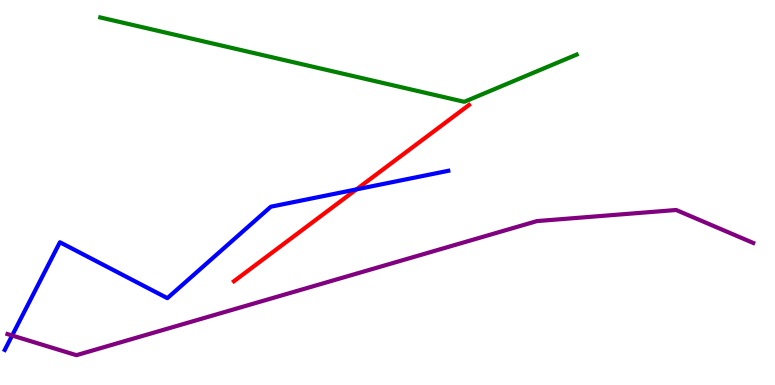[{'lines': ['blue', 'red'], 'intersections': [{'x': 4.6, 'y': 5.08}]}, {'lines': ['green', 'red'], 'intersections': []}, {'lines': ['purple', 'red'], 'intersections': []}, {'lines': ['blue', 'green'], 'intersections': []}, {'lines': ['blue', 'purple'], 'intersections': [{'x': 0.157, 'y': 1.29}]}, {'lines': ['green', 'purple'], 'intersections': []}]